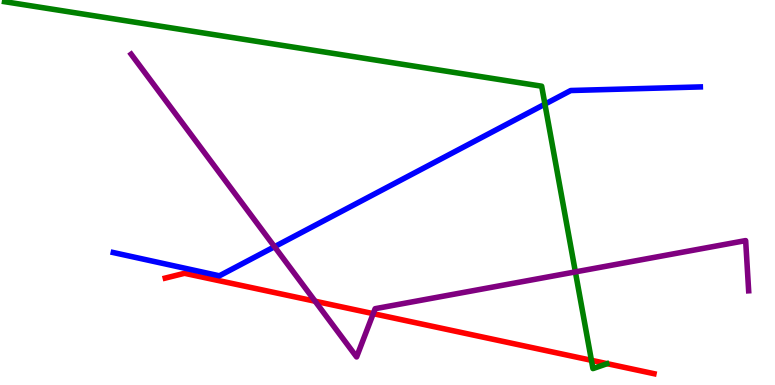[{'lines': ['blue', 'red'], 'intersections': []}, {'lines': ['green', 'red'], 'intersections': [{'x': 7.63, 'y': 0.641}]}, {'lines': ['purple', 'red'], 'intersections': [{'x': 4.07, 'y': 2.18}, {'x': 4.82, 'y': 1.85}]}, {'lines': ['blue', 'green'], 'intersections': [{'x': 7.03, 'y': 7.3}]}, {'lines': ['blue', 'purple'], 'intersections': [{'x': 3.54, 'y': 3.59}]}, {'lines': ['green', 'purple'], 'intersections': [{'x': 7.42, 'y': 2.94}]}]